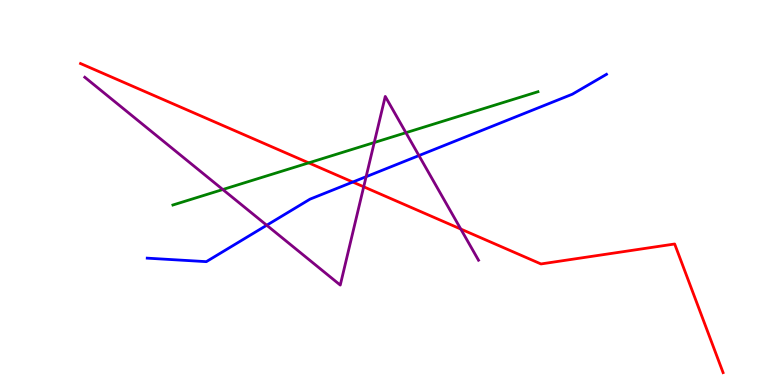[{'lines': ['blue', 'red'], 'intersections': [{'x': 4.55, 'y': 5.27}]}, {'lines': ['green', 'red'], 'intersections': [{'x': 3.98, 'y': 5.77}]}, {'lines': ['purple', 'red'], 'intersections': [{'x': 4.69, 'y': 5.15}, {'x': 5.95, 'y': 4.05}]}, {'lines': ['blue', 'green'], 'intersections': []}, {'lines': ['blue', 'purple'], 'intersections': [{'x': 3.44, 'y': 4.15}, {'x': 4.72, 'y': 5.41}, {'x': 5.41, 'y': 5.96}]}, {'lines': ['green', 'purple'], 'intersections': [{'x': 2.87, 'y': 5.08}, {'x': 4.83, 'y': 6.3}, {'x': 5.24, 'y': 6.55}]}]